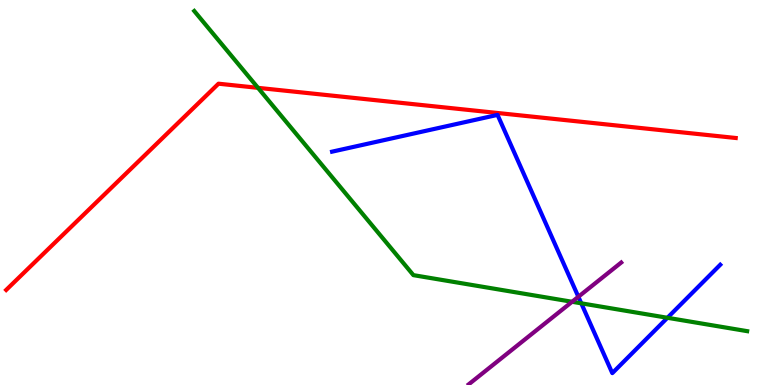[{'lines': ['blue', 'red'], 'intersections': []}, {'lines': ['green', 'red'], 'intersections': [{'x': 3.33, 'y': 7.72}]}, {'lines': ['purple', 'red'], 'intersections': []}, {'lines': ['blue', 'green'], 'intersections': [{'x': 7.5, 'y': 2.12}, {'x': 8.61, 'y': 1.75}]}, {'lines': ['blue', 'purple'], 'intersections': [{'x': 7.46, 'y': 2.29}]}, {'lines': ['green', 'purple'], 'intersections': [{'x': 7.38, 'y': 2.16}]}]